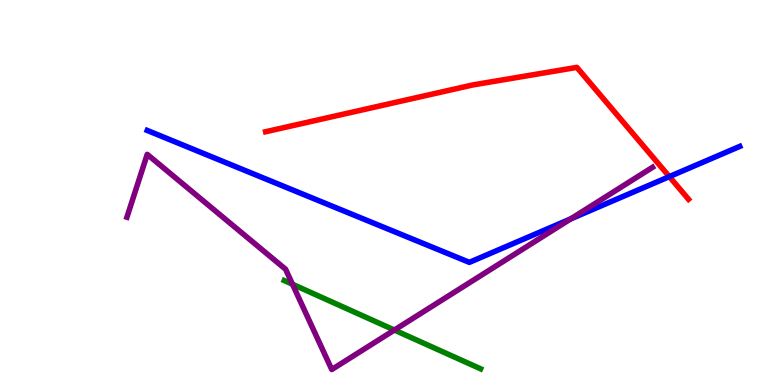[{'lines': ['blue', 'red'], 'intersections': [{'x': 8.64, 'y': 5.41}]}, {'lines': ['green', 'red'], 'intersections': []}, {'lines': ['purple', 'red'], 'intersections': []}, {'lines': ['blue', 'green'], 'intersections': []}, {'lines': ['blue', 'purple'], 'intersections': [{'x': 7.36, 'y': 4.31}]}, {'lines': ['green', 'purple'], 'intersections': [{'x': 3.77, 'y': 2.62}, {'x': 5.09, 'y': 1.43}]}]